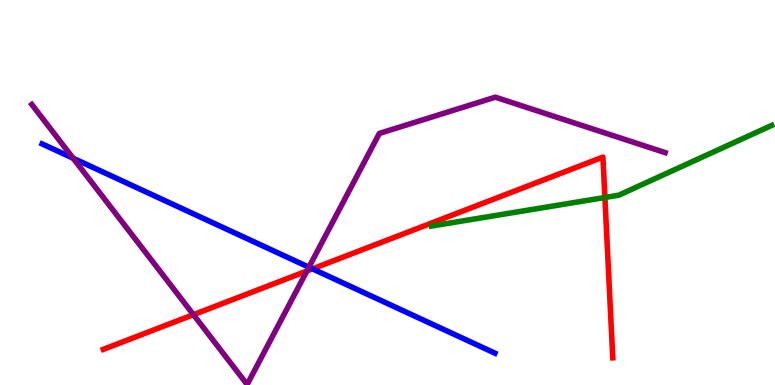[{'lines': ['blue', 'red'], 'intersections': [{'x': 4.03, 'y': 3.02}]}, {'lines': ['green', 'red'], 'intersections': [{'x': 7.8, 'y': 4.87}]}, {'lines': ['purple', 'red'], 'intersections': [{'x': 2.5, 'y': 1.83}, {'x': 3.96, 'y': 2.96}]}, {'lines': ['blue', 'green'], 'intersections': []}, {'lines': ['blue', 'purple'], 'intersections': [{'x': 0.944, 'y': 5.89}, {'x': 3.99, 'y': 3.06}]}, {'lines': ['green', 'purple'], 'intersections': []}]